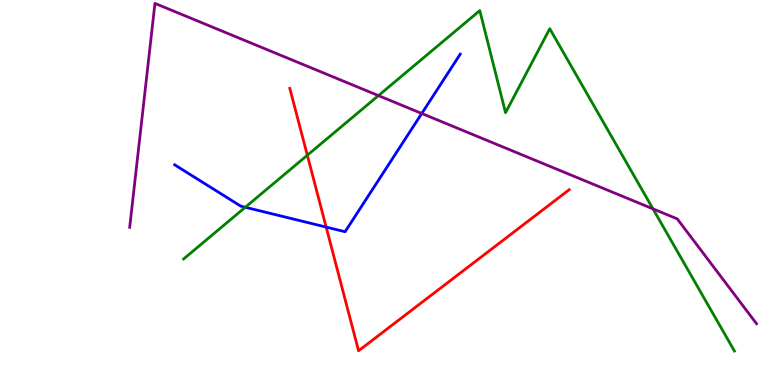[{'lines': ['blue', 'red'], 'intersections': [{'x': 4.21, 'y': 4.1}]}, {'lines': ['green', 'red'], 'intersections': [{'x': 3.97, 'y': 5.97}]}, {'lines': ['purple', 'red'], 'intersections': []}, {'lines': ['blue', 'green'], 'intersections': [{'x': 3.17, 'y': 4.62}]}, {'lines': ['blue', 'purple'], 'intersections': [{'x': 5.44, 'y': 7.05}]}, {'lines': ['green', 'purple'], 'intersections': [{'x': 4.88, 'y': 7.52}, {'x': 8.43, 'y': 4.57}]}]